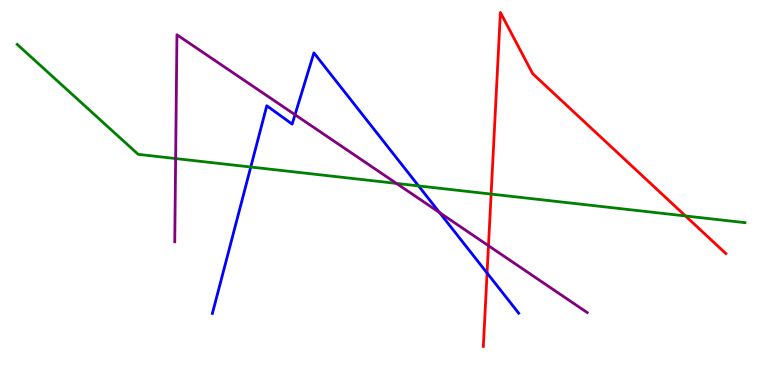[{'lines': ['blue', 'red'], 'intersections': [{'x': 6.28, 'y': 2.91}]}, {'lines': ['green', 'red'], 'intersections': [{'x': 6.34, 'y': 4.96}, {'x': 8.84, 'y': 4.39}]}, {'lines': ['purple', 'red'], 'intersections': [{'x': 6.3, 'y': 3.62}]}, {'lines': ['blue', 'green'], 'intersections': [{'x': 3.24, 'y': 5.66}, {'x': 5.4, 'y': 5.17}]}, {'lines': ['blue', 'purple'], 'intersections': [{'x': 3.81, 'y': 7.02}, {'x': 5.67, 'y': 4.48}]}, {'lines': ['green', 'purple'], 'intersections': [{'x': 2.27, 'y': 5.88}, {'x': 5.12, 'y': 5.24}]}]